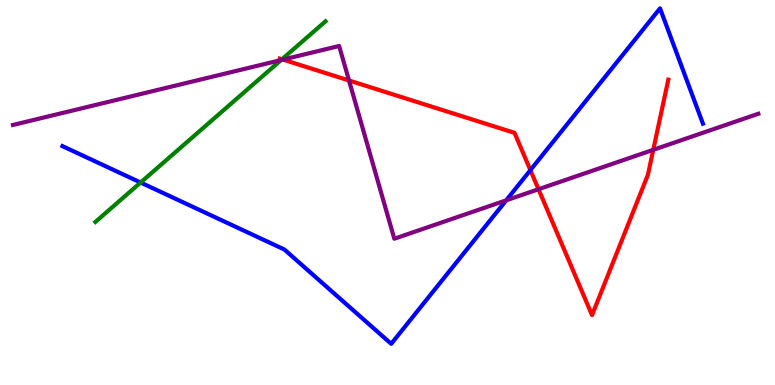[{'lines': ['blue', 'red'], 'intersections': [{'x': 6.84, 'y': 5.58}]}, {'lines': ['green', 'red'], 'intersections': [{'x': 3.64, 'y': 8.46}]}, {'lines': ['purple', 'red'], 'intersections': [{'x': 3.65, 'y': 8.45}, {'x': 4.5, 'y': 7.91}, {'x': 6.95, 'y': 5.08}, {'x': 8.43, 'y': 6.11}]}, {'lines': ['blue', 'green'], 'intersections': [{'x': 1.81, 'y': 5.26}]}, {'lines': ['blue', 'purple'], 'intersections': [{'x': 6.53, 'y': 4.8}]}, {'lines': ['green', 'purple'], 'intersections': [{'x': 3.63, 'y': 8.44}]}]